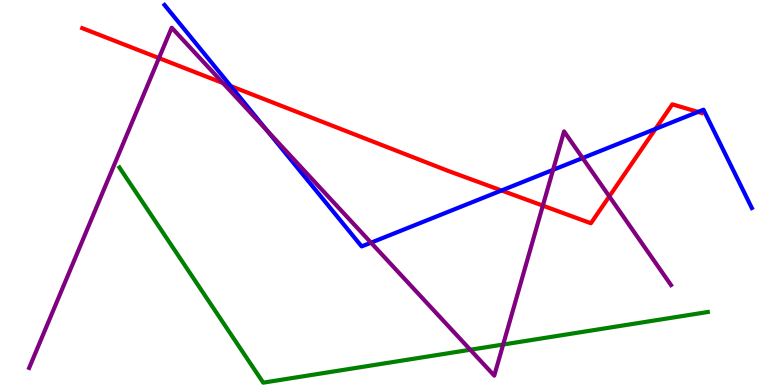[{'lines': ['blue', 'red'], 'intersections': [{'x': 2.98, 'y': 7.76}, {'x': 6.47, 'y': 5.05}, {'x': 8.46, 'y': 6.65}, {'x': 9.01, 'y': 7.09}]}, {'lines': ['green', 'red'], 'intersections': []}, {'lines': ['purple', 'red'], 'intersections': [{'x': 2.05, 'y': 8.49}, {'x': 2.88, 'y': 7.84}, {'x': 7.0, 'y': 4.66}, {'x': 7.86, 'y': 4.9}]}, {'lines': ['blue', 'green'], 'intersections': []}, {'lines': ['blue', 'purple'], 'intersections': [{'x': 3.45, 'y': 6.61}, {'x': 4.79, 'y': 3.7}, {'x': 7.14, 'y': 5.59}, {'x': 7.52, 'y': 5.89}]}, {'lines': ['green', 'purple'], 'intersections': [{'x': 6.07, 'y': 0.916}, {'x': 6.49, 'y': 1.05}]}]